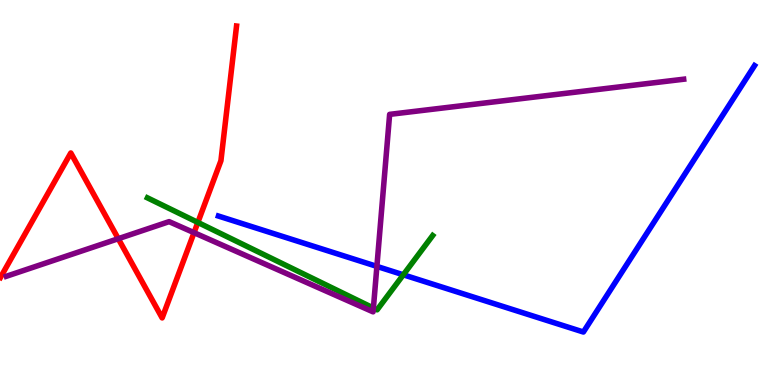[{'lines': ['blue', 'red'], 'intersections': []}, {'lines': ['green', 'red'], 'intersections': [{'x': 2.55, 'y': 4.22}]}, {'lines': ['purple', 'red'], 'intersections': [{'x': 1.53, 'y': 3.8}, {'x': 2.5, 'y': 3.96}]}, {'lines': ['blue', 'green'], 'intersections': [{'x': 5.2, 'y': 2.86}]}, {'lines': ['blue', 'purple'], 'intersections': [{'x': 4.86, 'y': 3.08}]}, {'lines': ['green', 'purple'], 'intersections': [{'x': 4.82, 'y': 2.0}]}]